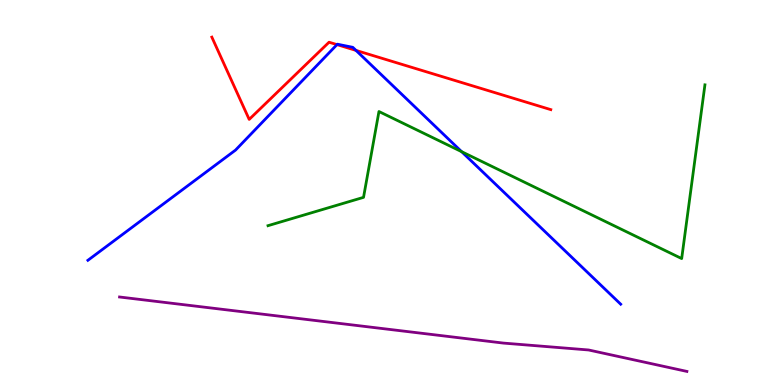[{'lines': ['blue', 'red'], 'intersections': [{'x': 4.35, 'y': 8.84}, {'x': 4.59, 'y': 8.69}]}, {'lines': ['green', 'red'], 'intersections': []}, {'lines': ['purple', 'red'], 'intersections': []}, {'lines': ['blue', 'green'], 'intersections': [{'x': 5.96, 'y': 6.06}]}, {'lines': ['blue', 'purple'], 'intersections': []}, {'lines': ['green', 'purple'], 'intersections': []}]